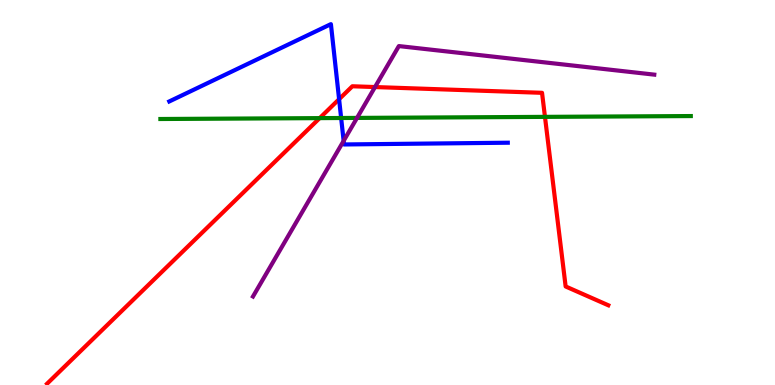[{'lines': ['blue', 'red'], 'intersections': [{'x': 4.38, 'y': 7.42}]}, {'lines': ['green', 'red'], 'intersections': [{'x': 4.12, 'y': 6.93}, {'x': 7.03, 'y': 6.96}]}, {'lines': ['purple', 'red'], 'intersections': [{'x': 4.84, 'y': 7.74}]}, {'lines': ['blue', 'green'], 'intersections': [{'x': 4.4, 'y': 6.94}]}, {'lines': ['blue', 'purple'], 'intersections': [{'x': 4.43, 'y': 6.34}]}, {'lines': ['green', 'purple'], 'intersections': [{'x': 4.61, 'y': 6.94}]}]